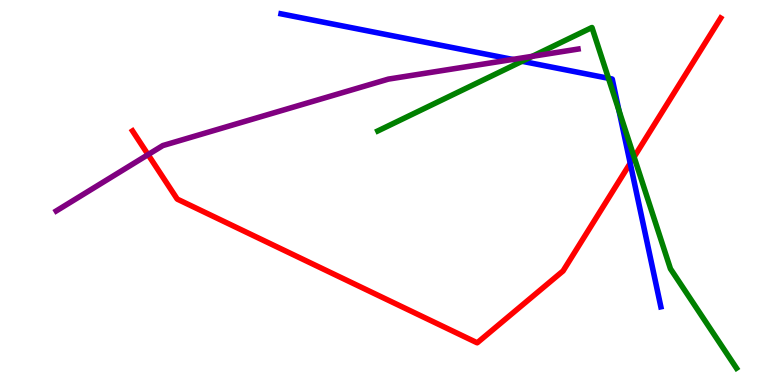[{'lines': ['blue', 'red'], 'intersections': [{'x': 8.13, 'y': 5.76}]}, {'lines': ['green', 'red'], 'intersections': [{'x': 8.18, 'y': 5.92}]}, {'lines': ['purple', 'red'], 'intersections': [{'x': 1.91, 'y': 5.98}]}, {'lines': ['blue', 'green'], 'intersections': [{'x': 6.74, 'y': 8.41}, {'x': 7.85, 'y': 7.97}, {'x': 7.99, 'y': 7.13}]}, {'lines': ['blue', 'purple'], 'intersections': [{'x': 6.61, 'y': 8.46}]}, {'lines': ['green', 'purple'], 'intersections': [{'x': 6.87, 'y': 8.54}]}]